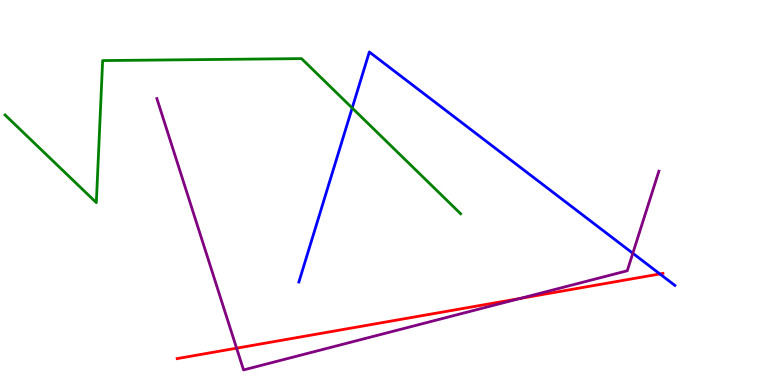[{'lines': ['blue', 'red'], 'intersections': [{'x': 8.51, 'y': 2.88}]}, {'lines': ['green', 'red'], 'intersections': []}, {'lines': ['purple', 'red'], 'intersections': [{'x': 3.05, 'y': 0.956}, {'x': 6.71, 'y': 2.25}]}, {'lines': ['blue', 'green'], 'intersections': [{'x': 4.54, 'y': 7.2}]}, {'lines': ['blue', 'purple'], 'intersections': [{'x': 8.17, 'y': 3.42}]}, {'lines': ['green', 'purple'], 'intersections': []}]